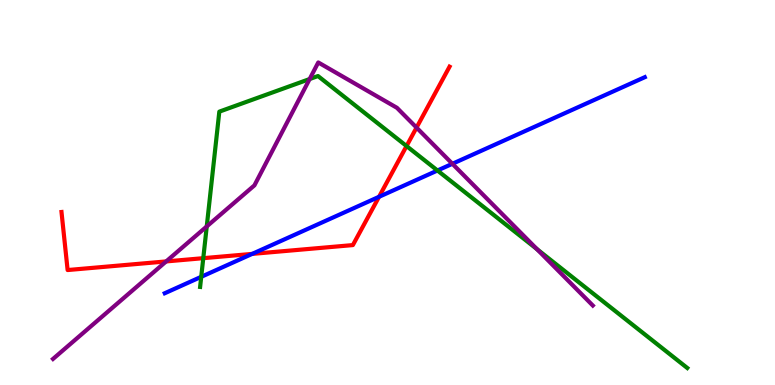[{'lines': ['blue', 'red'], 'intersections': [{'x': 3.25, 'y': 3.41}, {'x': 4.89, 'y': 4.89}]}, {'lines': ['green', 'red'], 'intersections': [{'x': 2.62, 'y': 3.29}, {'x': 5.25, 'y': 6.21}]}, {'lines': ['purple', 'red'], 'intersections': [{'x': 2.14, 'y': 3.21}, {'x': 5.37, 'y': 6.69}]}, {'lines': ['blue', 'green'], 'intersections': [{'x': 2.6, 'y': 2.81}, {'x': 5.64, 'y': 5.57}]}, {'lines': ['blue', 'purple'], 'intersections': [{'x': 5.84, 'y': 5.75}]}, {'lines': ['green', 'purple'], 'intersections': [{'x': 2.67, 'y': 4.12}, {'x': 4.0, 'y': 7.95}, {'x': 6.93, 'y': 3.53}]}]